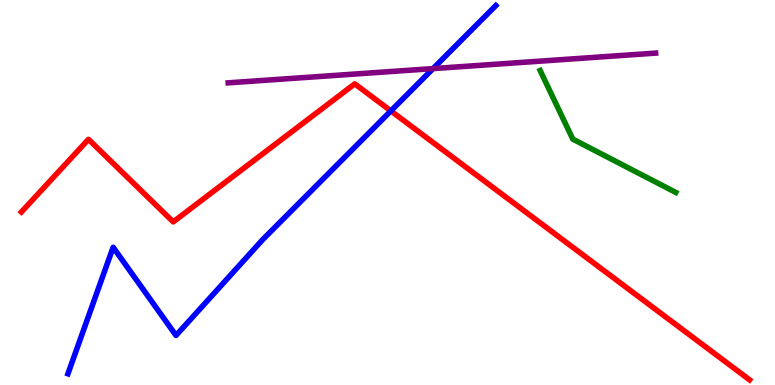[{'lines': ['blue', 'red'], 'intersections': [{'x': 5.04, 'y': 7.12}]}, {'lines': ['green', 'red'], 'intersections': []}, {'lines': ['purple', 'red'], 'intersections': []}, {'lines': ['blue', 'green'], 'intersections': []}, {'lines': ['blue', 'purple'], 'intersections': [{'x': 5.59, 'y': 8.22}]}, {'lines': ['green', 'purple'], 'intersections': []}]